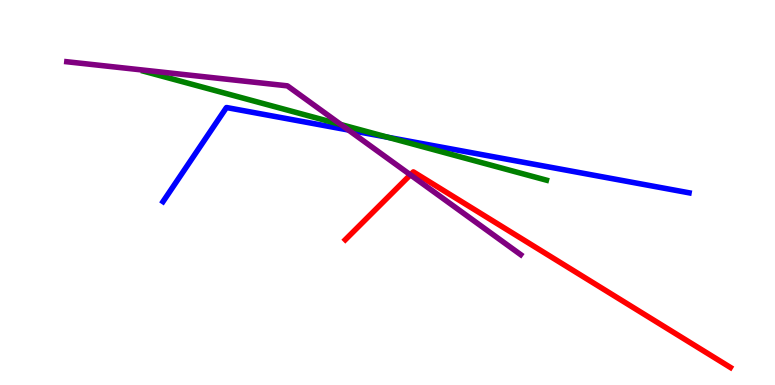[{'lines': ['blue', 'red'], 'intersections': []}, {'lines': ['green', 'red'], 'intersections': []}, {'lines': ['purple', 'red'], 'intersections': [{'x': 5.3, 'y': 5.46}]}, {'lines': ['blue', 'green'], 'intersections': [{'x': 5.01, 'y': 6.43}]}, {'lines': ['blue', 'purple'], 'intersections': [{'x': 4.5, 'y': 6.62}]}, {'lines': ['green', 'purple'], 'intersections': [{'x': 4.4, 'y': 6.76}]}]